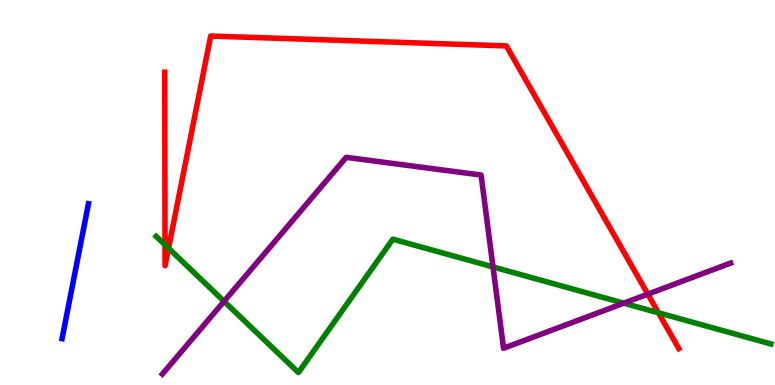[{'lines': ['blue', 'red'], 'intersections': []}, {'lines': ['green', 'red'], 'intersections': [{'x': 2.13, 'y': 3.64}, {'x': 2.17, 'y': 3.55}, {'x': 8.5, 'y': 1.88}]}, {'lines': ['purple', 'red'], 'intersections': [{'x': 8.36, 'y': 2.36}]}, {'lines': ['blue', 'green'], 'intersections': []}, {'lines': ['blue', 'purple'], 'intersections': []}, {'lines': ['green', 'purple'], 'intersections': [{'x': 2.89, 'y': 2.17}, {'x': 6.36, 'y': 3.07}, {'x': 8.05, 'y': 2.13}]}]